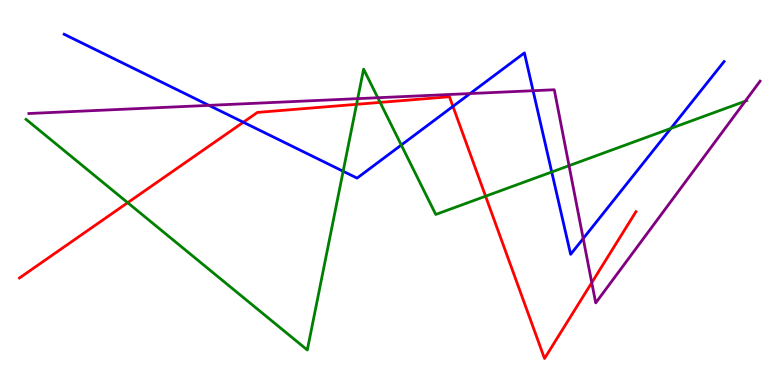[{'lines': ['blue', 'red'], 'intersections': [{'x': 3.14, 'y': 6.82}, {'x': 5.84, 'y': 7.24}]}, {'lines': ['green', 'red'], 'intersections': [{'x': 1.65, 'y': 4.74}, {'x': 4.6, 'y': 7.29}, {'x': 4.9, 'y': 7.34}, {'x': 6.27, 'y': 4.9}]}, {'lines': ['purple', 'red'], 'intersections': [{'x': 7.64, 'y': 2.66}]}, {'lines': ['blue', 'green'], 'intersections': [{'x': 4.43, 'y': 5.55}, {'x': 5.18, 'y': 6.23}, {'x': 7.12, 'y': 5.53}, {'x': 8.66, 'y': 6.66}]}, {'lines': ['blue', 'purple'], 'intersections': [{'x': 2.7, 'y': 7.26}, {'x': 6.07, 'y': 7.57}, {'x': 6.88, 'y': 7.64}, {'x': 7.53, 'y': 3.8}]}, {'lines': ['green', 'purple'], 'intersections': [{'x': 4.62, 'y': 7.44}, {'x': 4.87, 'y': 7.46}, {'x': 7.34, 'y': 5.7}, {'x': 9.62, 'y': 7.37}]}]